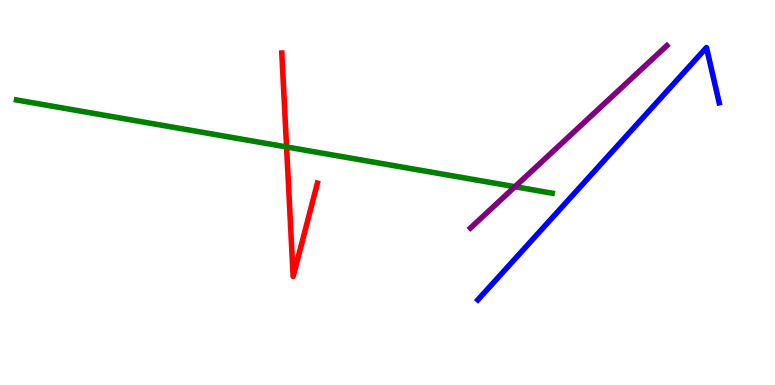[{'lines': ['blue', 'red'], 'intersections': []}, {'lines': ['green', 'red'], 'intersections': [{'x': 3.7, 'y': 6.18}]}, {'lines': ['purple', 'red'], 'intersections': []}, {'lines': ['blue', 'green'], 'intersections': []}, {'lines': ['blue', 'purple'], 'intersections': []}, {'lines': ['green', 'purple'], 'intersections': [{'x': 6.64, 'y': 5.15}]}]